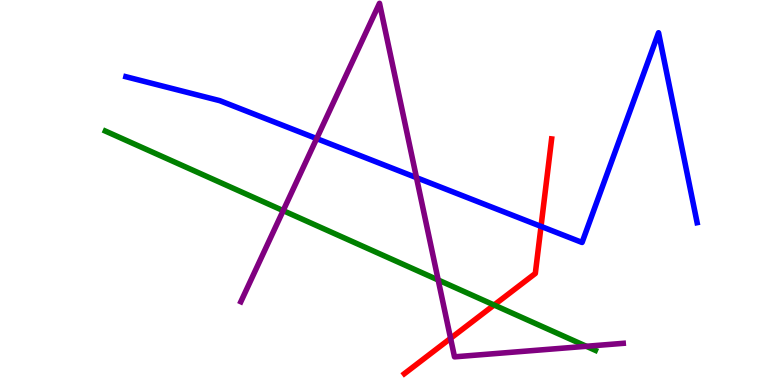[{'lines': ['blue', 'red'], 'intersections': [{'x': 6.98, 'y': 4.12}]}, {'lines': ['green', 'red'], 'intersections': [{'x': 6.38, 'y': 2.08}]}, {'lines': ['purple', 'red'], 'intersections': [{'x': 5.81, 'y': 1.21}]}, {'lines': ['blue', 'green'], 'intersections': []}, {'lines': ['blue', 'purple'], 'intersections': [{'x': 4.09, 'y': 6.4}, {'x': 5.37, 'y': 5.39}]}, {'lines': ['green', 'purple'], 'intersections': [{'x': 3.65, 'y': 4.53}, {'x': 5.65, 'y': 2.73}, {'x': 7.57, 'y': 1.01}]}]